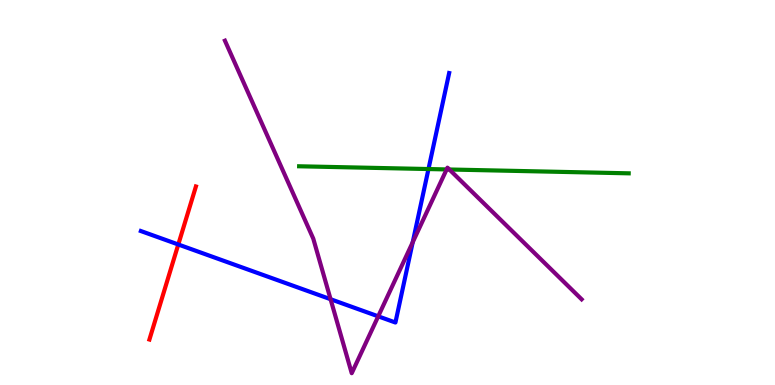[{'lines': ['blue', 'red'], 'intersections': [{'x': 2.3, 'y': 3.65}]}, {'lines': ['green', 'red'], 'intersections': []}, {'lines': ['purple', 'red'], 'intersections': []}, {'lines': ['blue', 'green'], 'intersections': [{'x': 5.53, 'y': 5.61}]}, {'lines': ['blue', 'purple'], 'intersections': [{'x': 4.27, 'y': 2.23}, {'x': 4.88, 'y': 1.78}, {'x': 5.33, 'y': 3.71}]}, {'lines': ['green', 'purple'], 'intersections': [{'x': 5.76, 'y': 5.6}, {'x': 5.8, 'y': 5.6}]}]